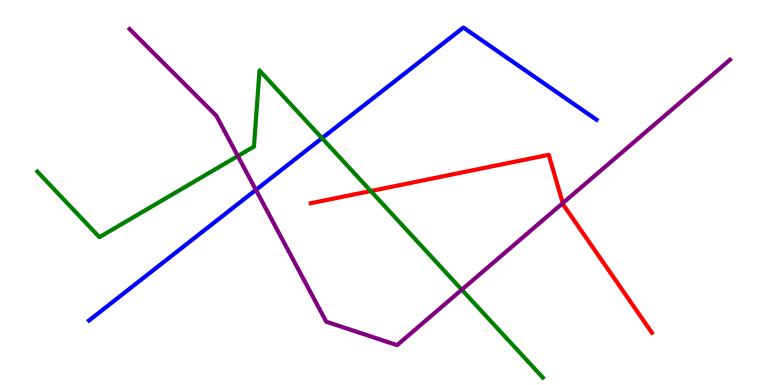[{'lines': ['blue', 'red'], 'intersections': []}, {'lines': ['green', 'red'], 'intersections': [{'x': 4.78, 'y': 5.04}]}, {'lines': ['purple', 'red'], 'intersections': [{'x': 7.26, 'y': 4.72}]}, {'lines': ['blue', 'green'], 'intersections': [{'x': 4.15, 'y': 6.41}]}, {'lines': ['blue', 'purple'], 'intersections': [{'x': 3.3, 'y': 5.07}]}, {'lines': ['green', 'purple'], 'intersections': [{'x': 3.07, 'y': 5.95}, {'x': 5.96, 'y': 2.48}]}]